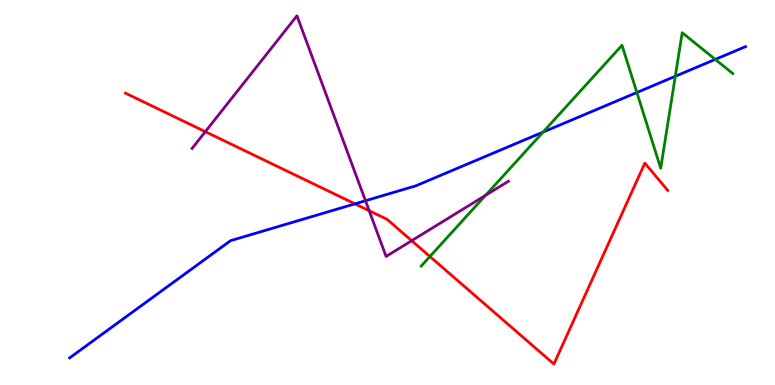[{'lines': ['blue', 'red'], 'intersections': [{'x': 4.58, 'y': 4.71}]}, {'lines': ['green', 'red'], 'intersections': [{'x': 5.55, 'y': 3.34}]}, {'lines': ['purple', 'red'], 'intersections': [{'x': 2.65, 'y': 6.58}, {'x': 4.76, 'y': 4.53}, {'x': 5.31, 'y': 3.75}]}, {'lines': ['blue', 'green'], 'intersections': [{'x': 7.01, 'y': 6.57}, {'x': 8.22, 'y': 7.6}, {'x': 8.71, 'y': 8.02}, {'x': 9.23, 'y': 8.46}]}, {'lines': ['blue', 'purple'], 'intersections': [{'x': 4.72, 'y': 4.79}]}, {'lines': ['green', 'purple'], 'intersections': [{'x': 6.27, 'y': 4.93}]}]